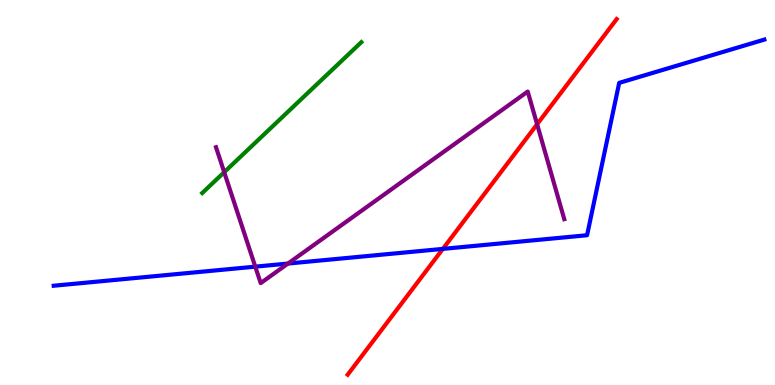[{'lines': ['blue', 'red'], 'intersections': [{'x': 5.71, 'y': 3.54}]}, {'lines': ['green', 'red'], 'intersections': []}, {'lines': ['purple', 'red'], 'intersections': [{'x': 6.93, 'y': 6.77}]}, {'lines': ['blue', 'green'], 'intersections': []}, {'lines': ['blue', 'purple'], 'intersections': [{'x': 3.29, 'y': 3.07}, {'x': 3.72, 'y': 3.15}]}, {'lines': ['green', 'purple'], 'intersections': [{'x': 2.89, 'y': 5.53}]}]